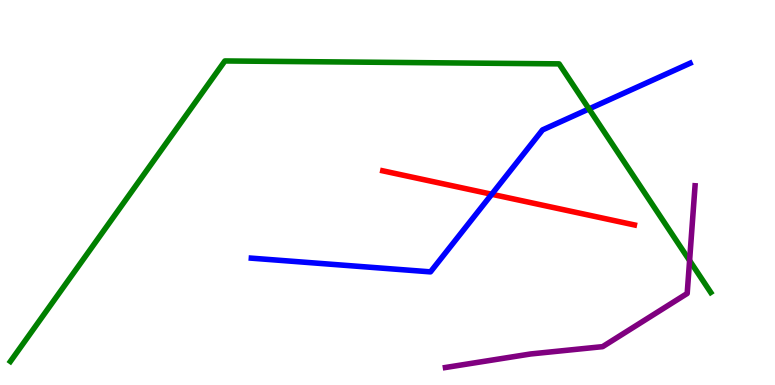[{'lines': ['blue', 'red'], 'intersections': [{'x': 6.35, 'y': 4.95}]}, {'lines': ['green', 'red'], 'intersections': []}, {'lines': ['purple', 'red'], 'intersections': []}, {'lines': ['blue', 'green'], 'intersections': [{'x': 7.6, 'y': 7.17}]}, {'lines': ['blue', 'purple'], 'intersections': []}, {'lines': ['green', 'purple'], 'intersections': [{'x': 8.9, 'y': 3.23}]}]